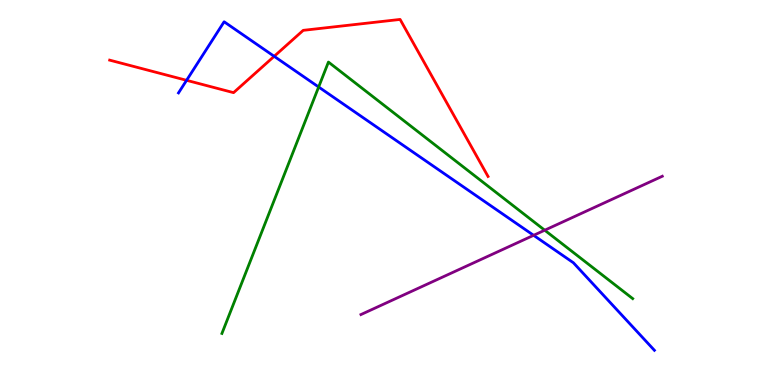[{'lines': ['blue', 'red'], 'intersections': [{'x': 2.41, 'y': 7.91}, {'x': 3.54, 'y': 8.54}]}, {'lines': ['green', 'red'], 'intersections': []}, {'lines': ['purple', 'red'], 'intersections': []}, {'lines': ['blue', 'green'], 'intersections': [{'x': 4.11, 'y': 7.74}]}, {'lines': ['blue', 'purple'], 'intersections': [{'x': 6.89, 'y': 3.89}]}, {'lines': ['green', 'purple'], 'intersections': [{'x': 7.03, 'y': 4.02}]}]